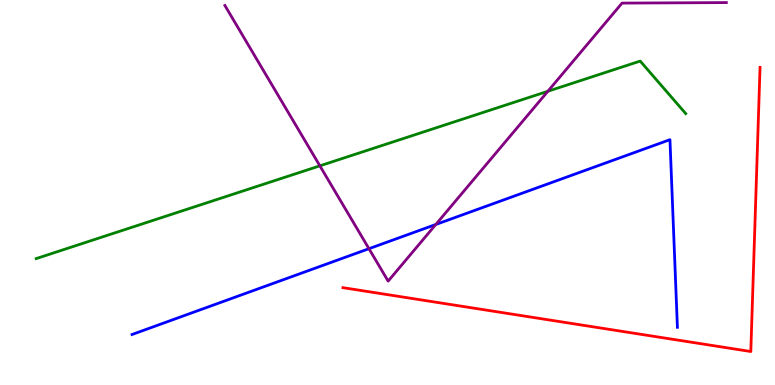[{'lines': ['blue', 'red'], 'intersections': []}, {'lines': ['green', 'red'], 'intersections': []}, {'lines': ['purple', 'red'], 'intersections': []}, {'lines': ['blue', 'green'], 'intersections': []}, {'lines': ['blue', 'purple'], 'intersections': [{'x': 4.76, 'y': 3.54}, {'x': 5.62, 'y': 4.17}]}, {'lines': ['green', 'purple'], 'intersections': [{'x': 4.13, 'y': 5.69}, {'x': 7.07, 'y': 7.63}]}]